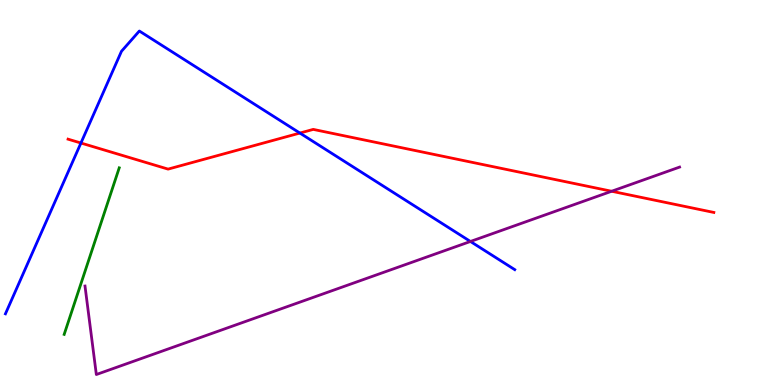[{'lines': ['blue', 'red'], 'intersections': [{'x': 1.04, 'y': 6.29}, {'x': 3.87, 'y': 6.54}]}, {'lines': ['green', 'red'], 'intersections': []}, {'lines': ['purple', 'red'], 'intersections': [{'x': 7.89, 'y': 5.03}]}, {'lines': ['blue', 'green'], 'intersections': []}, {'lines': ['blue', 'purple'], 'intersections': [{'x': 6.07, 'y': 3.73}]}, {'lines': ['green', 'purple'], 'intersections': []}]